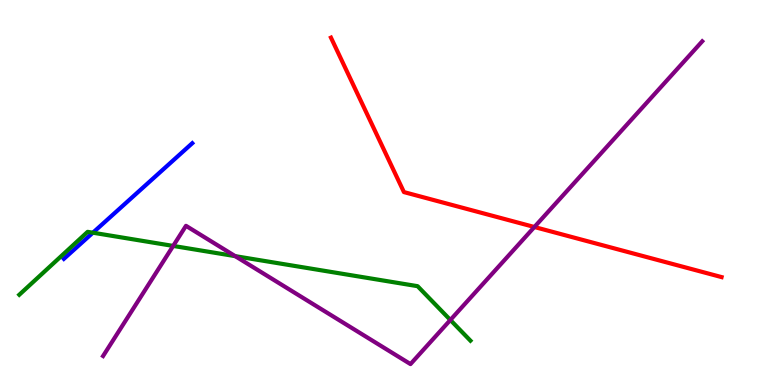[{'lines': ['blue', 'red'], 'intersections': []}, {'lines': ['green', 'red'], 'intersections': []}, {'lines': ['purple', 'red'], 'intersections': [{'x': 6.9, 'y': 4.1}]}, {'lines': ['blue', 'green'], 'intersections': [{'x': 1.2, 'y': 3.96}]}, {'lines': ['blue', 'purple'], 'intersections': []}, {'lines': ['green', 'purple'], 'intersections': [{'x': 2.23, 'y': 3.61}, {'x': 3.03, 'y': 3.35}, {'x': 5.81, 'y': 1.69}]}]